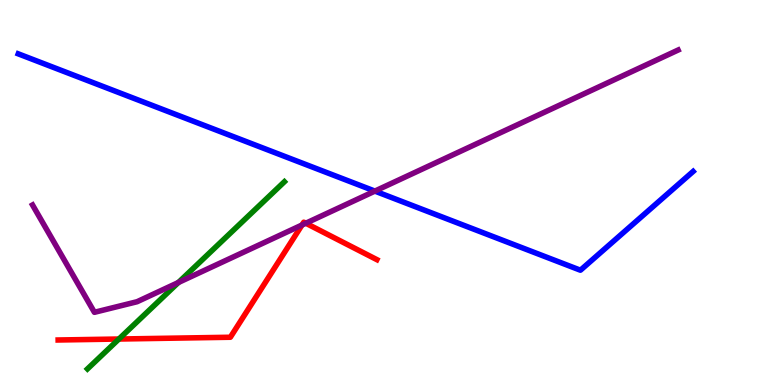[{'lines': ['blue', 'red'], 'intersections': []}, {'lines': ['green', 'red'], 'intersections': [{'x': 1.53, 'y': 1.19}]}, {'lines': ['purple', 'red'], 'intersections': [{'x': 3.9, 'y': 4.16}, {'x': 3.95, 'y': 4.2}]}, {'lines': ['blue', 'green'], 'intersections': []}, {'lines': ['blue', 'purple'], 'intersections': [{'x': 4.84, 'y': 5.04}]}, {'lines': ['green', 'purple'], 'intersections': [{'x': 2.3, 'y': 2.66}]}]